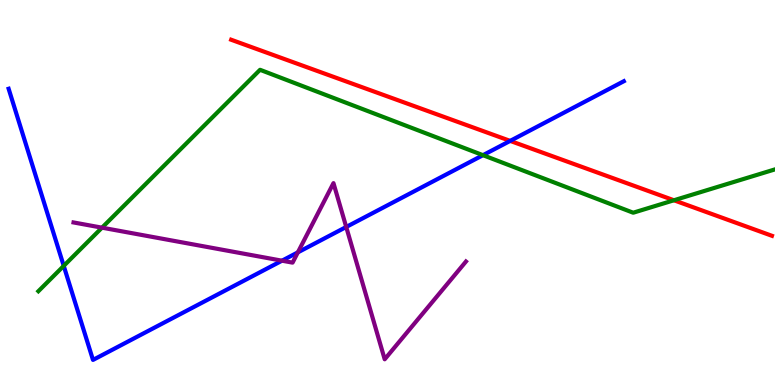[{'lines': ['blue', 'red'], 'intersections': [{'x': 6.58, 'y': 6.34}]}, {'lines': ['green', 'red'], 'intersections': [{'x': 8.7, 'y': 4.8}]}, {'lines': ['purple', 'red'], 'intersections': []}, {'lines': ['blue', 'green'], 'intersections': [{'x': 0.822, 'y': 3.09}, {'x': 6.23, 'y': 5.97}]}, {'lines': ['blue', 'purple'], 'intersections': [{'x': 3.64, 'y': 3.23}, {'x': 3.84, 'y': 3.45}, {'x': 4.47, 'y': 4.1}]}, {'lines': ['green', 'purple'], 'intersections': [{'x': 1.32, 'y': 4.09}]}]